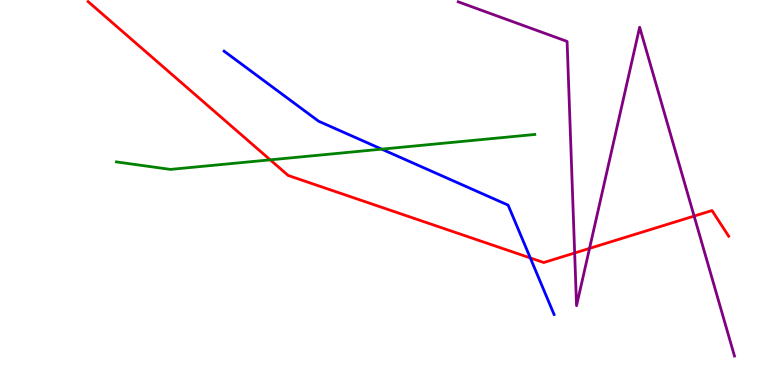[{'lines': ['blue', 'red'], 'intersections': [{'x': 6.84, 'y': 3.3}]}, {'lines': ['green', 'red'], 'intersections': [{'x': 3.49, 'y': 5.85}]}, {'lines': ['purple', 'red'], 'intersections': [{'x': 7.41, 'y': 3.43}, {'x': 7.61, 'y': 3.55}, {'x': 8.96, 'y': 4.39}]}, {'lines': ['blue', 'green'], 'intersections': [{'x': 4.93, 'y': 6.13}]}, {'lines': ['blue', 'purple'], 'intersections': []}, {'lines': ['green', 'purple'], 'intersections': []}]